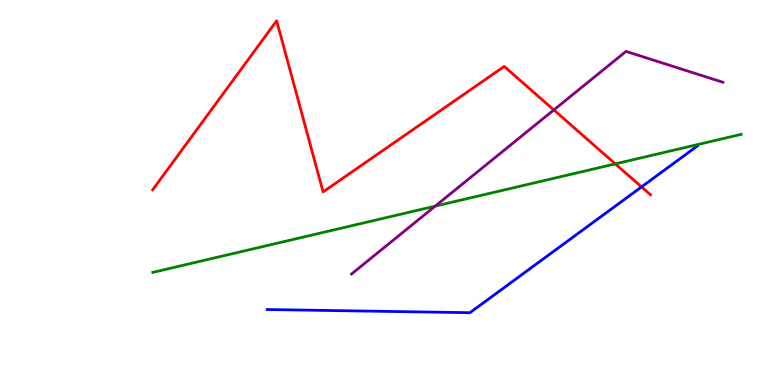[{'lines': ['blue', 'red'], 'intersections': [{'x': 8.28, 'y': 5.15}]}, {'lines': ['green', 'red'], 'intersections': [{'x': 7.94, 'y': 5.74}]}, {'lines': ['purple', 'red'], 'intersections': [{'x': 7.15, 'y': 7.14}]}, {'lines': ['blue', 'green'], 'intersections': []}, {'lines': ['blue', 'purple'], 'intersections': []}, {'lines': ['green', 'purple'], 'intersections': [{'x': 5.62, 'y': 4.65}]}]